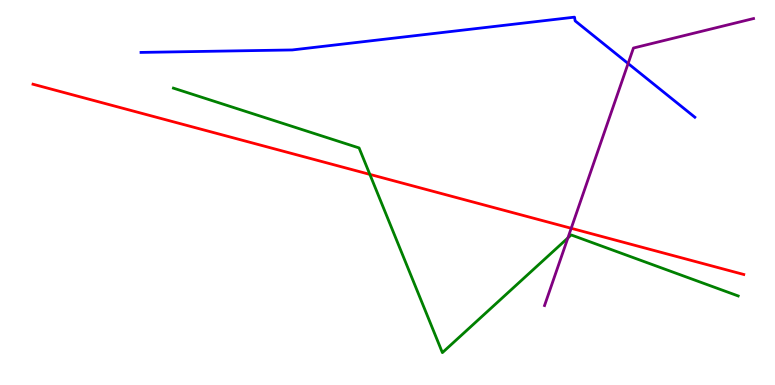[{'lines': ['blue', 'red'], 'intersections': []}, {'lines': ['green', 'red'], 'intersections': [{'x': 4.77, 'y': 5.47}]}, {'lines': ['purple', 'red'], 'intersections': [{'x': 7.37, 'y': 4.07}]}, {'lines': ['blue', 'green'], 'intersections': []}, {'lines': ['blue', 'purple'], 'intersections': [{'x': 8.1, 'y': 8.35}]}, {'lines': ['green', 'purple'], 'intersections': [{'x': 7.33, 'y': 3.82}]}]